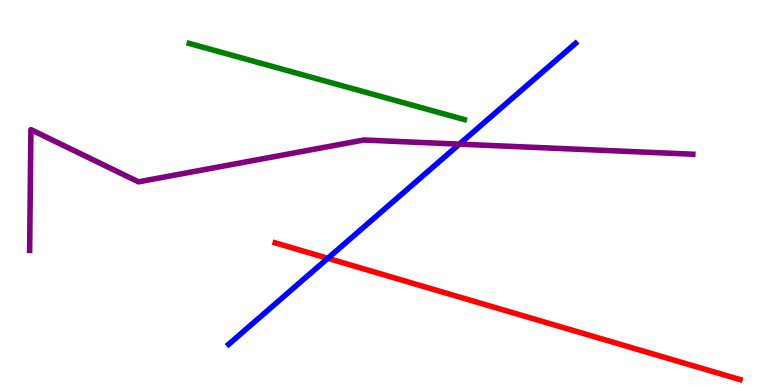[{'lines': ['blue', 'red'], 'intersections': [{'x': 4.23, 'y': 3.29}]}, {'lines': ['green', 'red'], 'intersections': []}, {'lines': ['purple', 'red'], 'intersections': []}, {'lines': ['blue', 'green'], 'intersections': []}, {'lines': ['blue', 'purple'], 'intersections': [{'x': 5.93, 'y': 6.26}]}, {'lines': ['green', 'purple'], 'intersections': []}]